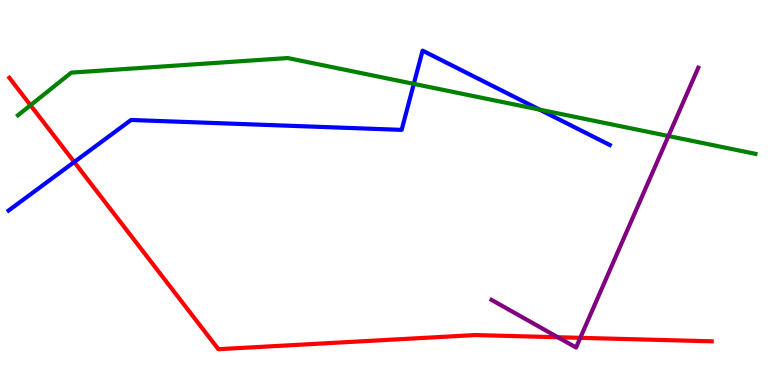[{'lines': ['blue', 'red'], 'intersections': [{'x': 0.958, 'y': 5.79}]}, {'lines': ['green', 'red'], 'intersections': [{'x': 0.394, 'y': 7.27}]}, {'lines': ['purple', 'red'], 'intersections': [{'x': 7.2, 'y': 1.24}, {'x': 7.49, 'y': 1.23}]}, {'lines': ['blue', 'green'], 'intersections': [{'x': 5.34, 'y': 7.82}, {'x': 6.96, 'y': 7.15}]}, {'lines': ['blue', 'purple'], 'intersections': []}, {'lines': ['green', 'purple'], 'intersections': [{'x': 8.63, 'y': 6.47}]}]